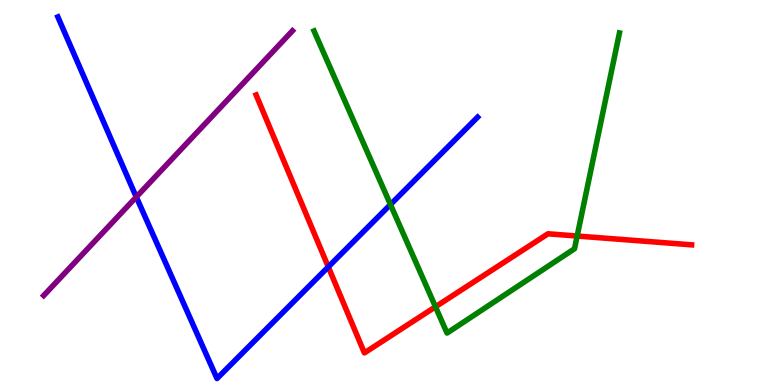[{'lines': ['blue', 'red'], 'intersections': [{'x': 4.24, 'y': 3.07}]}, {'lines': ['green', 'red'], 'intersections': [{'x': 5.62, 'y': 2.03}, {'x': 7.45, 'y': 3.87}]}, {'lines': ['purple', 'red'], 'intersections': []}, {'lines': ['blue', 'green'], 'intersections': [{'x': 5.04, 'y': 4.69}]}, {'lines': ['blue', 'purple'], 'intersections': [{'x': 1.76, 'y': 4.88}]}, {'lines': ['green', 'purple'], 'intersections': []}]